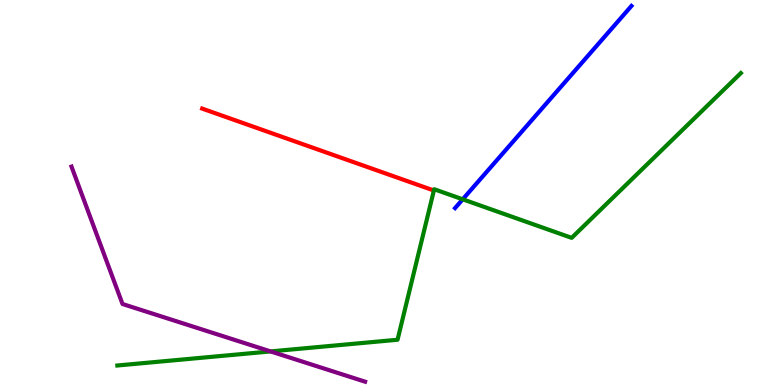[{'lines': ['blue', 'red'], 'intersections': []}, {'lines': ['green', 'red'], 'intersections': []}, {'lines': ['purple', 'red'], 'intersections': []}, {'lines': ['blue', 'green'], 'intersections': [{'x': 5.97, 'y': 4.82}]}, {'lines': ['blue', 'purple'], 'intersections': []}, {'lines': ['green', 'purple'], 'intersections': [{'x': 3.49, 'y': 0.872}]}]